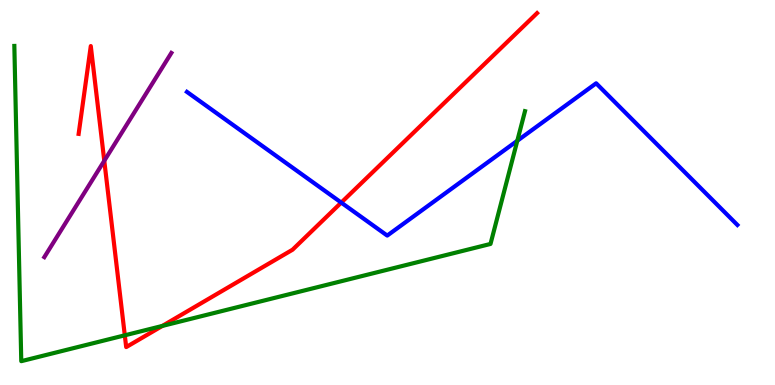[{'lines': ['blue', 'red'], 'intersections': [{'x': 4.4, 'y': 4.74}]}, {'lines': ['green', 'red'], 'intersections': [{'x': 1.61, 'y': 1.29}, {'x': 2.09, 'y': 1.53}]}, {'lines': ['purple', 'red'], 'intersections': [{'x': 1.35, 'y': 5.82}]}, {'lines': ['blue', 'green'], 'intersections': [{'x': 6.67, 'y': 6.34}]}, {'lines': ['blue', 'purple'], 'intersections': []}, {'lines': ['green', 'purple'], 'intersections': []}]